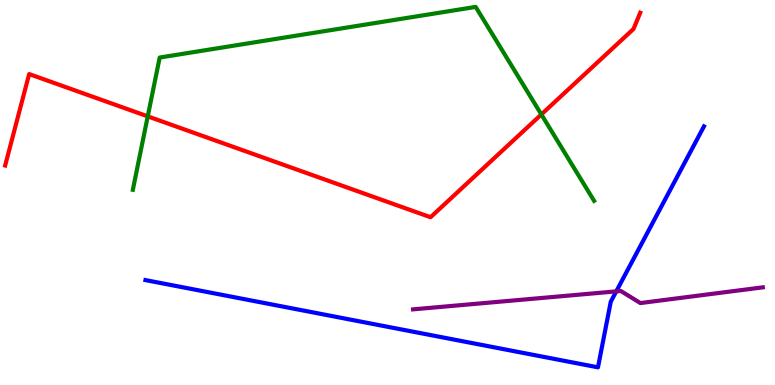[{'lines': ['blue', 'red'], 'intersections': []}, {'lines': ['green', 'red'], 'intersections': [{'x': 1.91, 'y': 6.98}, {'x': 6.99, 'y': 7.03}]}, {'lines': ['purple', 'red'], 'intersections': []}, {'lines': ['blue', 'green'], 'intersections': []}, {'lines': ['blue', 'purple'], 'intersections': [{'x': 7.95, 'y': 2.43}]}, {'lines': ['green', 'purple'], 'intersections': []}]